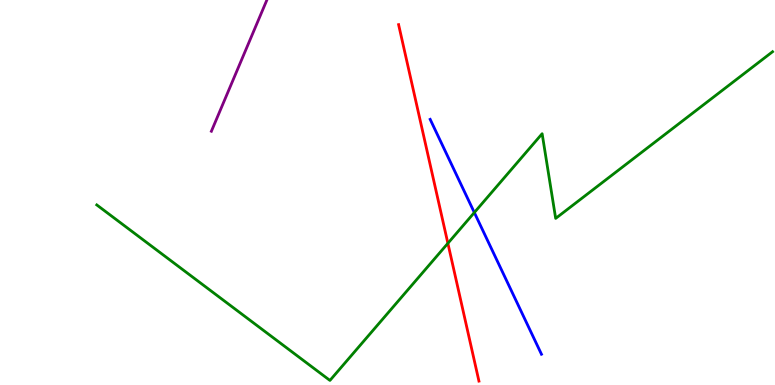[{'lines': ['blue', 'red'], 'intersections': []}, {'lines': ['green', 'red'], 'intersections': [{'x': 5.78, 'y': 3.68}]}, {'lines': ['purple', 'red'], 'intersections': []}, {'lines': ['blue', 'green'], 'intersections': [{'x': 6.12, 'y': 4.48}]}, {'lines': ['blue', 'purple'], 'intersections': []}, {'lines': ['green', 'purple'], 'intersections': []}]